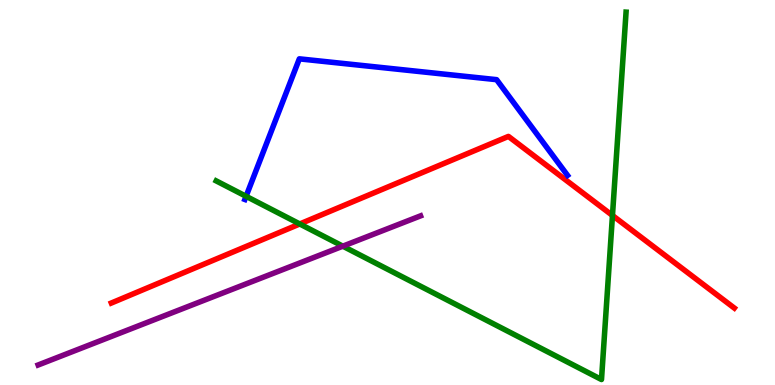[{'lines': ['blue', 'red'], 'intersections': []}, {'lines': ['green', 'red'], 'intersections': [{'x': 3.87, 'y': 4.18}, {'x': 7.9, 'y': 4.4}]}, {'lines': ['purple', 'red'], 'intersections': []}, {'lines': ['blue', 'green'], 'intersections': [{'x': 3.18, 'y': 4.9}]}, {'lines': ['blue', 'purple'], 'intersections': []}, {'lines': ['green', 'purple'], 'intersections': [{'x': 4.42, 'y': 3.61}]}]